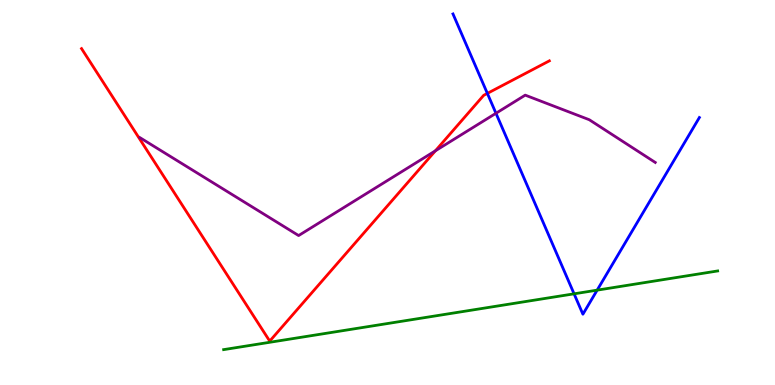[{'lines': ['blue', 'red'], 'intersections': [{'x': 6.29, 'y': 7.57}]}, {'lines': ['green', 'red'], 'intersections': []}, {'lines': ['purple', 'red'], 'intersections': [{'x': 5.62, 'y': 6.08}]}, {'lines': ['blue', 'green'], 'intersections': [{'x': 7.41, 'y': 2.37}, {'x': 7.71, 'y': 2.46}]}, {'lines': ['blue', 'purple'], 'intersections': [{'x': 6.4, 'y': 7.06}]}, {'lines': ['green', 'purple'], 'intersections': []}]